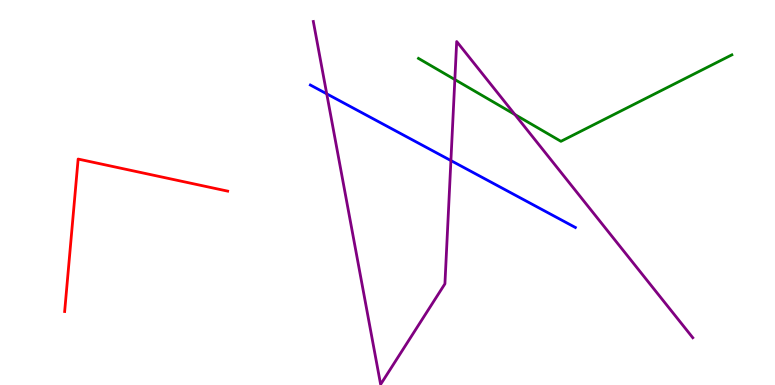[{'lines': ['blue', 'red'], 'intersections': []}, {'lines': ['green', 'red'], 'intersections': []}, {'lines': ['purple', 'red'], 'intersections': []}, {'lines': ['blue', 'green'], 'intersections': []}, {'lines': ['blue', 'purple'], 'intersections': [{'x': 4.22, 'y': 7.56}, {'x': 5.82, 'y': 5.83}]}, {'lines': ['green', 'purple'], 'intersections': [{'x': 5.87, 'y': 7.93}, {'x': 6.64, 'y': 7.03}]}]